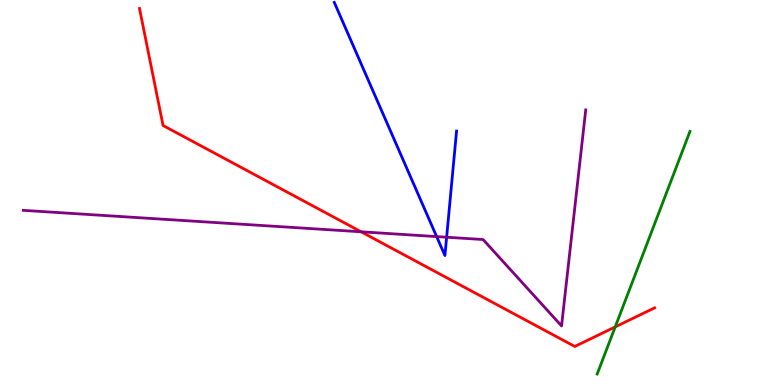[{'lines': ['blue', 'red'], 'intersections': []}, {'lines': ['green', 'red'], 'intersections': [{'x': 7.94, 'y': 1.51}]}, {'lines': ['purple', 'red'], 'intersections': [{'x': 4.66, 'y': 3.98}]}, {'lines': ['blue', 'green'], 'intersections': []}, {'lines': ['blue', 'purple'], 'intersections': [{'x': 5.63, 'y': 3.85}, {'x': 5.76, 'y': 3.84}]}, {'lines': ['green', 'purple'], 'intersections': []}]